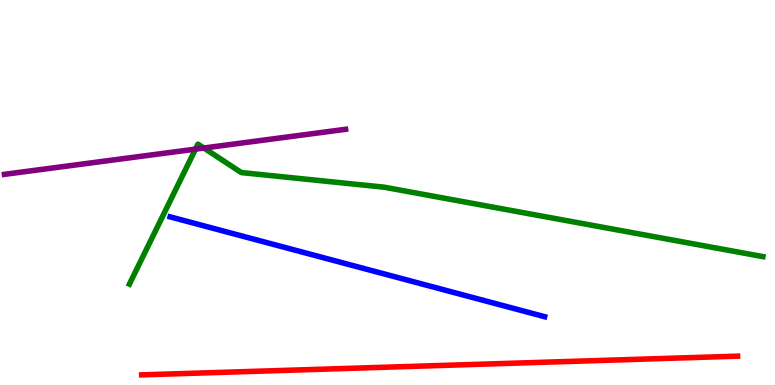[{'lines': ['blue', 'red'], 'intersections': []}, {'lines': ['green', 'red'], 'intersections': []}, {'lines': ['purple', 'red'], 'intersections': []}, {'lines': ['blue', 'green'], 'intersections': []}, {'lines': ['blue', 'purple'], 'intersections': []}, {'lines': ['green', 'purple'], 'intersections': [{'x': 2.52, 'y': 6.13}, {'x': 2.63, 'y': 6.16}]}]